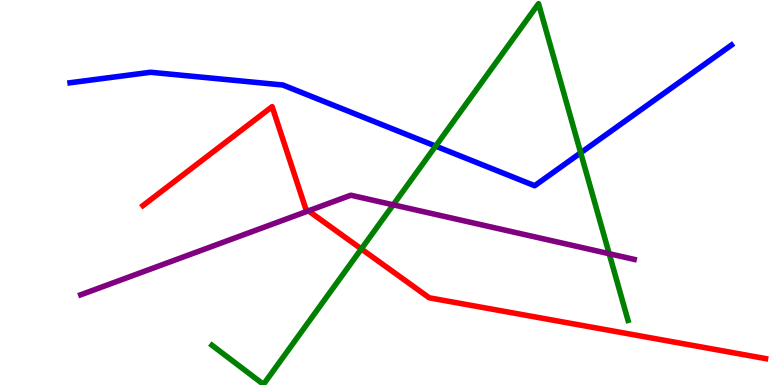[{'lines': ['blue', 'red'], 'intersections': []}, {'lines': ['green', 'red'], 'intersections': [{'x': 4.66, 'y': 3.53}]}, {'lines': ['purple', 'red'], 'intersections': [{'x': 3.98, 'y': 4.52}]}, {'lines': ['blue', 'green'], 'intersections': [{'x': 5.62, 'y': 6.21}, {'x': 7.49, 'y': 6.03}]}, {'lines': ['blue', 'purple'], 'intersections': []}, {'lines': ['green', 'purple'], 'intersections': [{'x': 5.07, 'y': 4.68}, {'x': 7.86, 'y': 3.41}]}]